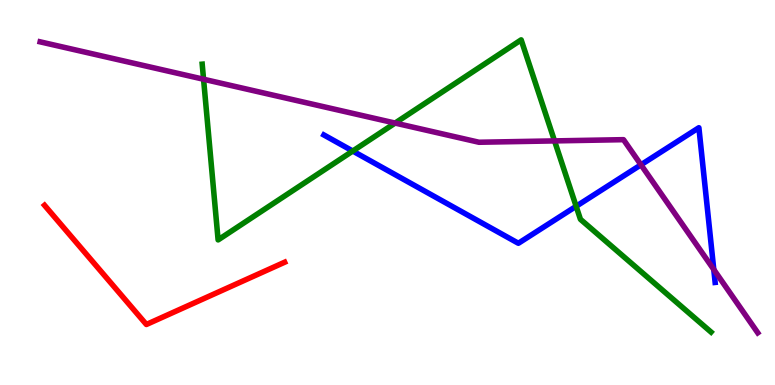[{'lines': ['blue', 'red'], 'intersections': []}, {'lines': ['green', 'red'], 'intersections': []}, {'lines': ['purple', 'red'], 'intersections': []}, {'lines': ['blue', 'green'], 'intersections': [{'x': 4.55, 'y': 6.08}, {'x': 7.43, 'y': 4.64}]}, {'lines': ['blue', 'purple'], 'intersections': [{'x': 8.27, 'y': 5.72}, {'x': 9.21, 'y': 3.0}]}, {'lines': ['green', 'purple'], 'intersections': [{'x': 2.63, 'y': 7.94}, {'x': 5.1, 'y': 6.8}, {'x': 7.16, 'y': 6.34}]}]